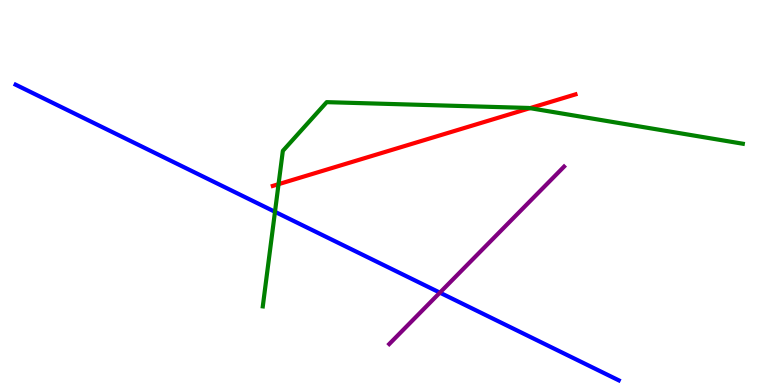[{'lines': ['blue', 'red'], 'intersections': []}, {'lines': ['green', 'red'], 'intersections': [{'x': 3.59, 'y': 5.22}, {'x': 6.84, 'y': 7.19}]}, {'lines': ['purple', 'red'], 'intersections': []}, {'lines': ['blue', 'green'], 'intersections': [{'x': 3.55, 'y': 4.5}]}, {'lines': ['blue', 'purple'], 'intersections': [{'x': 5.68, 'y': 2.4}]}, {'lines': ['green', 'purple'], 'intersections': []}]